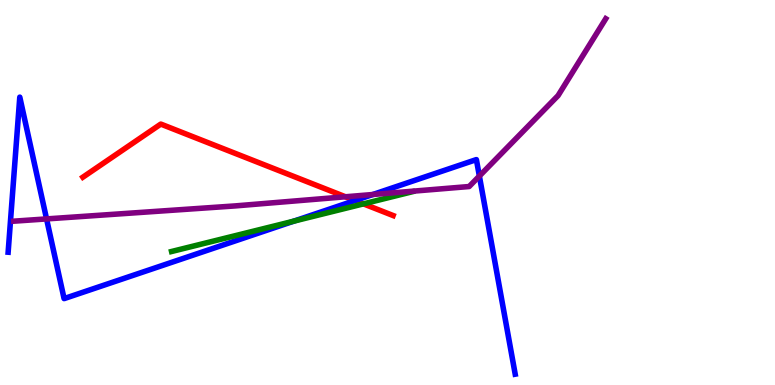[{'lines': ['blue', 'red'], 'intersections': [{'x': 4.58, 'y': 4.79}]}, {'lines': ['green', 'red'], 'intersections': [{'x': 4.69, 'y': 4.7}]}, {'lines': ['purple', 'red'], 'intersections': [{'x': 4.46, 'y': 4.89}]}, {'lines': ['blue', 'green'], 'intersections': [{'x': 3.79, 'y': 4.26}]}, {'lines': ['blue', 'purple'], 'intersections': [{'x': 0.601, 'y': 4.31}, {'x': 4.81, 'y': 4.95}, {'x': 6.19, 'y': 5.43}]}, {'lines': ['green', 'purple'], 'intersections': []}]